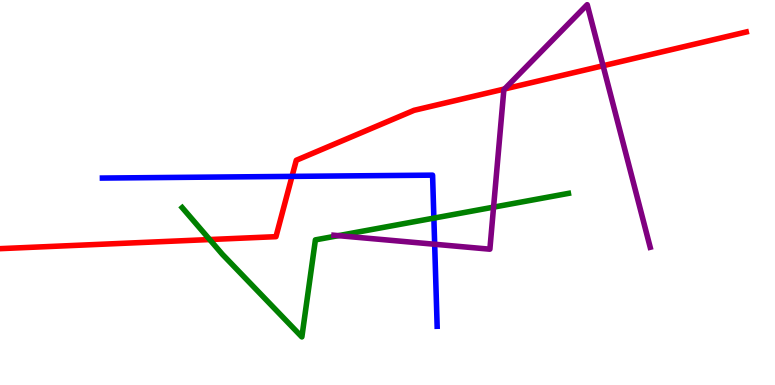[{'lines': ['blue', 'red'], 'intersections': [{'x': 3.77, 'y': 5.42}]}, {'lines': ['green', 'red'], 'intersections': [{'x': 2.71, 'y': 3.78}]}, {'lines': ['purple', 'red'], 'intersections': [{'x': 6.51, 'y': 7.69}, {'x': 7.78, 'y': 8.29}]}, {'lines': ['blue', 'green'], 'intersections': [{'x': 5.6, 'y': 4.33}]}, {'lines': ['blue', 'purple'], 'intersections': [{'x': 5.61, 'y': 3.66}]}, {'lines': ['green', 'purple'], 'intersections': [{'x': 4.37, 'y': 3.88}, {'x': 6.37, 'y': 4.62}]}]